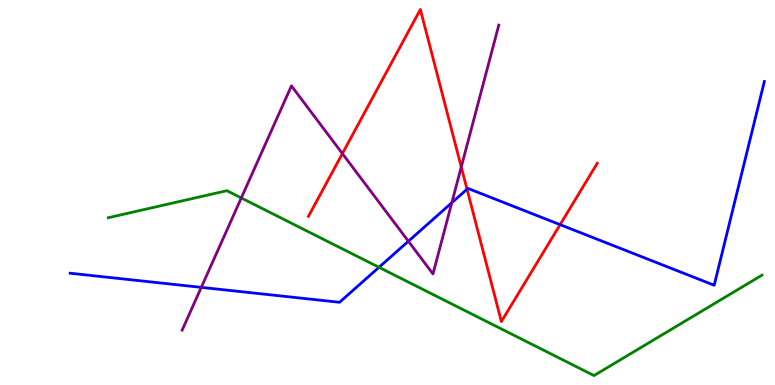[{'lines': ['blue', 'red'], 'intersections': [{'x': 6.03, 'y': 5.08}, {'x': 7.23, 'y': 4.16}]}, {'lines': ['green', 'red'], 'intersections': []}, {'lines': ['purple', 'red'], 'intersections': [{'x': 4.42, 'y': 6.01}, {'x': 5.95, 'y': 5.66}]}, {'lines': ['blue', 'green'], 'intersections': [{'x': 4.89, 'y': 3.06}]}, {'lines': ['blue', 'purple'], 'intersections': [{'x': 2.6, 'y': 2.54}, {'x': 5.27, 'y': 3.73}, {'x': 5.83, 'y': 4.73}]}, {'lines': ['green', 'purple'], 'intersections': [{'x': 3.11, 'y': 4.86}]}]